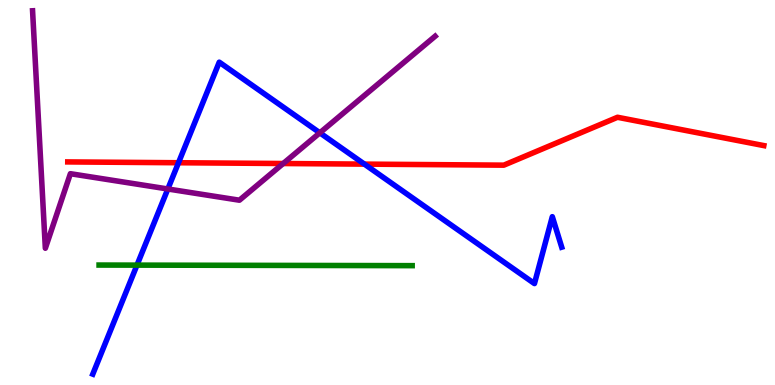[{'lines': ['blue', 'red'], 'intersections': [{'x': 2.3, 'y': 5.77}, {'x': 4.7, 'y': 5.74}]}, {'lines': ['green', 'red'], 'intersections': []}, {'lines': ['purple', 'red'], 'intersections': [{'x': 3.65, 'y': 5.75}]}, {'lines': ['blue', 'green'], 'intersections': [{'x': 1.77, 'y': 3.11}]}, {'lines': ['blue', 'purple'], 'intersections': [{'x': 2.17, 'y': 5.09}, {'x': 4.13, 'y': 6.55}]}, {'lines': ['green', 'purple'], 'intersections': []}]